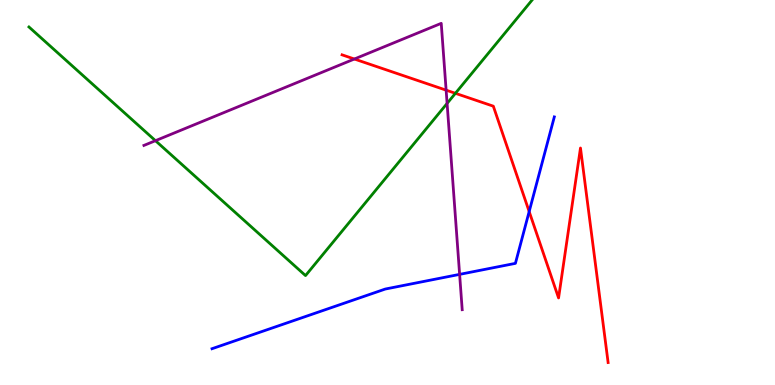[{'lines': ['blue', 'red'], 'intersections': [{'x': 6.83, 'y': 4.51}]}, {'lines': ['green', 'red'], 'intersections': [{'x': 5.88, 'y': 7.58}]}, {'lines': ['purple', 'red'], 'intersections': [{'x': 4.57, 'y': 8.47}, {'x': 5.76, 'y': 7.66}]}, {'lines': ['blue', 'green'], 'intersections': []}, {'lines': ['blue', 'purple'], 'intersections': [{'x': 5.93, 'y': 2.87}]}, {'lines': ['green', 'purple'], 'intersections': [{'x': 2.01, 'y': 6.35}, {'x': 5.77, 'y': 7.31}]}]